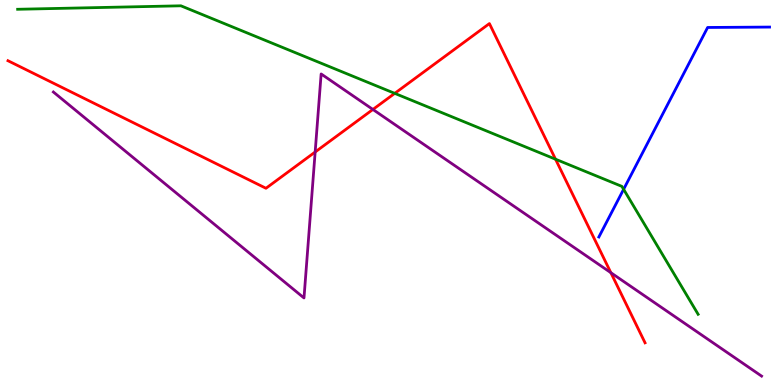[{'lines': ['blue', 'red'], 'intersections': []}, {'lines': ['green', 'red'], 'intersections': [{'x': 5.09, 'y': 7.57}, {'x': 7.17, 'y': 5.86}]}, {'lines': ['purple', 'red'], 'intersections': [{'x': 4.07, 'y': 6.05}, {'x': 4.81, 'y': 7.16}, {'x': 7.88, 'y': 2.92}]}, {'lines': ['blue', 'green'], 'intersections': [{'x': 8.05, 'y': 5.08}]}, {'lines': ['blue', 'purple'], 'intersections': []}, {'lines': ['green', 'purple'], 'intersections': []}]